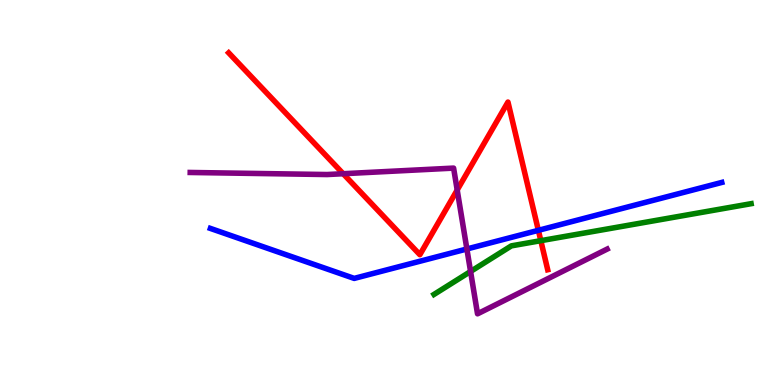[{'lines': ['blue', 'red'], 'intersections': [{'x': 6.95, 'y': 4.02}]}, {'lines': ['green', 'red'], 'intersections': [{'x': 6.98, 'y': 3.75}]}, {'lines': ['purple', 'red'], 'intersections': [{'x': 4.43, 'y': 5.49}, {'x': 5.9, 'y': 5.06}]}, {'lines': ['blue', 'green'], 'intersections': []}, {'lines': ['blue', 'purple'], 'intersections': [{'x': 6.02, 'y': 3.53}]}, {'lines': ['green', 'purple'], 'intersections': [{'x': 6.07, 'y': 2.95}]}]